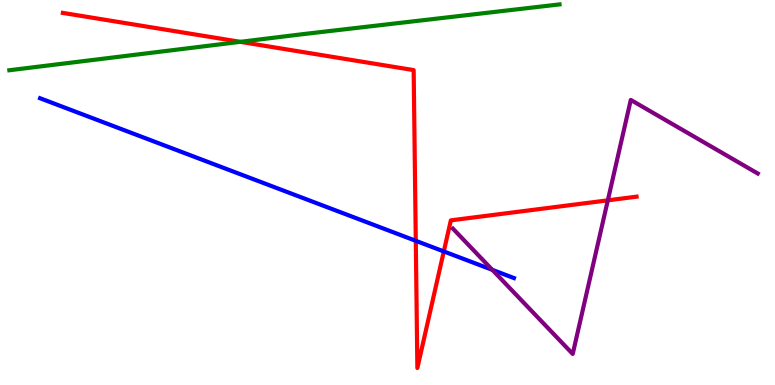[{'lines': ['blue', 'red'], 'intersections': [{'x': 5.36, 'y': 3.75}, {'x': 5.73, 'y': 3.47}]}, {'lines': ['green', 'red'], 'intersections': [{'x': 3.1, 'y': 8.91}]}, {'lines': ['purple', 'red'], 'intersections': [{'x': 7.84, 'y': 4.8}]}, {'lines': ['blue', 'green'], 'intersections': []}, {'lines': ['blue', 'purple'], 'intersections': [{'x': 6.35, 'y': 2.99}]}, {'lines': ['green', 'purple'], 'intersections': []}]